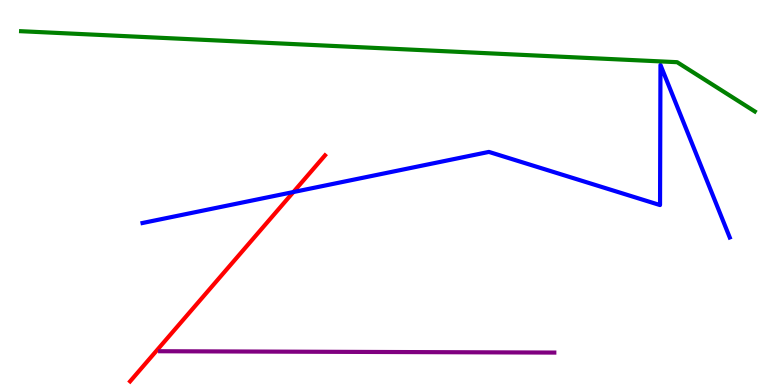[{'lines': ['blue', 'red'], 'intersections': [{'x': 3.79, 'y': 5.01}]}, {'lines': ['green', 'red'], 'intersections': []}, {'lines': ['purple', 'red'], 'intersections': []}, {'lines': ['blue', 'green'], 'intersections': []}, {'lines': ['blue', 'purple'], 'intersections': []}, {'lines': ['green', 'purple'], 'intersections': []}]